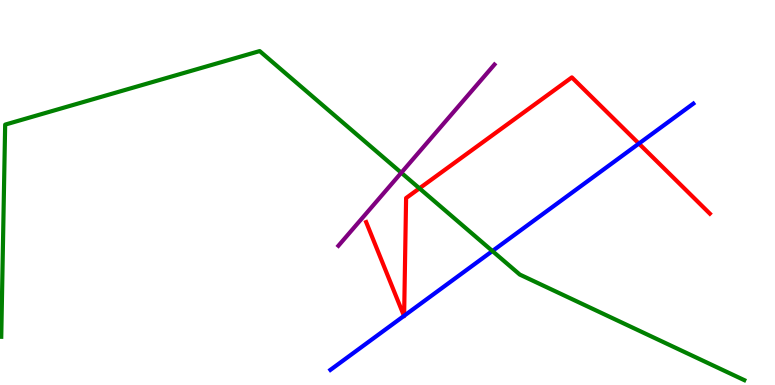[{'lines': ['blue', 'red'], 'intersections': [{'x': 5.21, 'y': 1.79}, {'x': 5.21, 'y': 1.8}, {'x': 8.24, 'y': 6.27}]}, {'lines': ['green', 'red'], 'intersections': [{'x': 5.41, 'y': 5.11}]}, {'lines': ['purple', 'red'], 'intersections': []}, {'lines': ['blue', 'green'], 'intersections': [{'x': 6.35, 'y': 3.48}]}, {'lines': ['blue', 'purple'], 'intersections': []}, {'lines': ['green', 'purple'], 'intersections': [{'x': 5.18, 'y': 5.51}]}]